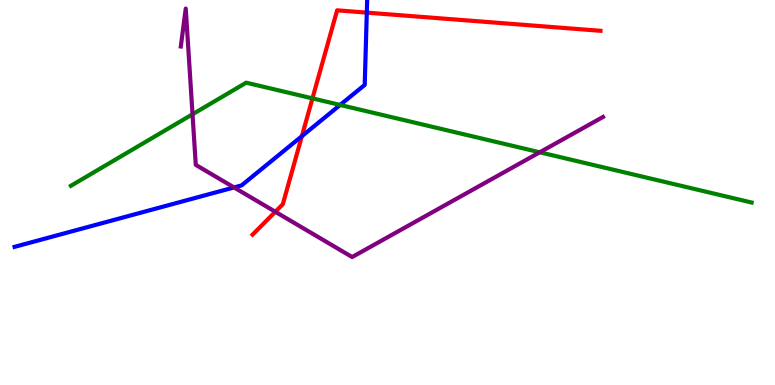[{'lines': ['blue', 'red'], 'intersections': [{'x': 3.9, 'y': 6.46}, {'x': 4.73, 'y': 9.67}]}, {'lines': ['green', 'red'], 'intersections': [{'x': 4.03, 'y': 7.44}]}, {'lines': ['purple', 'red'], 'intersections': [{'x': 3.55, 'y': 4.5}]}, {'lines': ['blue', 'green'], 'intersections': [{'x': 4.39, 'y': 7.27}]}, {'lines': ['blue', 'purple'], 'intersections': [{'x': 3.02, 'y': 5.13}]}, {'lines': ['green', 'purple'], 'intersections': [{'x': 2.48, 'y': 7.03}, {'x': 6.96, 'y': 6.04}]}]